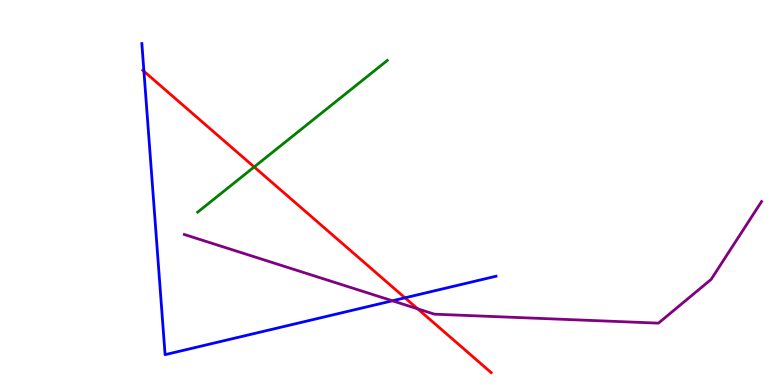[{'lines': ['blue', 'red'], 'intersections': [{'x': 1.86, 'y': 8.15}, {'x': 5.23, 'y': 2.26}]}, {'lines': ['green', 'red'], 'intersections': [{'x': 3.28, 'y': 5.66}]}, {'lines': ['purple', 'red'], 'intersections': [{'x': 5.39, 'y': 1.98}]}, {'lines': ['blue', 'green'], 'intersections': []}, {'lines': ['blue', 'purple'], 'intersections': [{'x': 5.06, 'y': 2.19}]}, {'lines': ['green', 'purple'], 'intersections': []}]